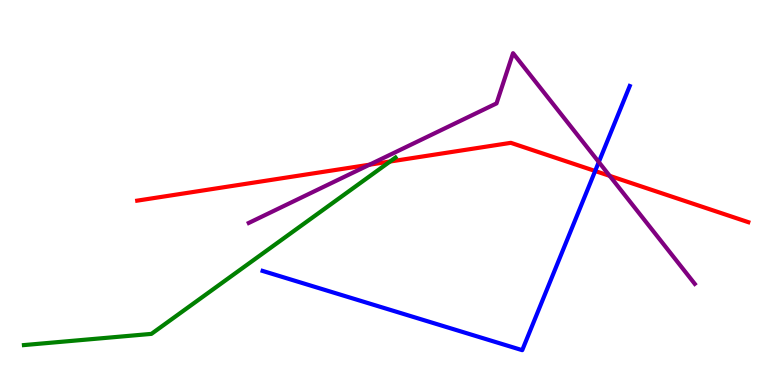[{'lines': ['blue', 'red'], 'intersections': [{'x': 7.68, 'y': 5.56}]}, {'lines': ['green', 'red'], 'intersections': [{'x': 5.03, 'y': 5.8}]}, {'lines': ['purple', 'red'], 'intersections': [{'x': 4.77, 'y': 5.72}, {'x': 7.87, 'y': 5.43}]}, {'lines': ['blue', 'green'], 'intersections': []}, {'lines': ['blue', 'purple'], 'intersections': [{'x': 7.73, 'y': 5.79}]}, {'lines': ['green', 'purple'], 'intersections': []}]